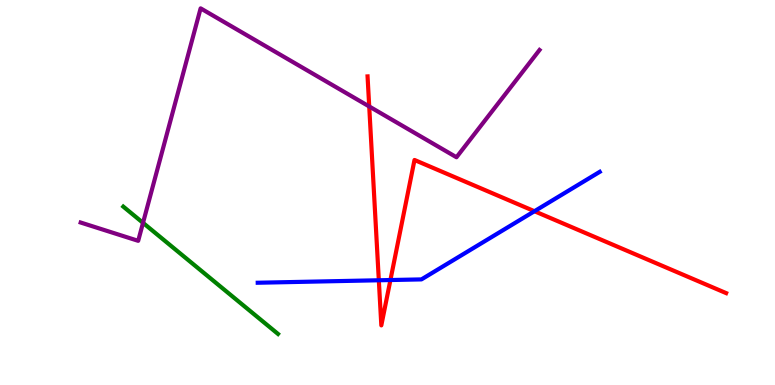[{'lines': ['blue', 'red'], 'intersections': [{'x': 4.89, 'y': 2.72}, {'x': 5.04, 'y': 2.73}, {'x': 6.9, 'y': 4.51}]}, {'lines': ['green', 'red'], 'intersections': []}, {'lines': ['purple', 'red'], 'intersections': [{'x': 4.76, 'y': 7.23}]}, {'lines': ['blue', 'green'], 'intersections': []}, {'lines': ['blue', 'purple'], 'intersections': []}, {'lines': ['green', 'purple'], 'intersections': [{'x': 1.85, 'y': 4.21}]}]